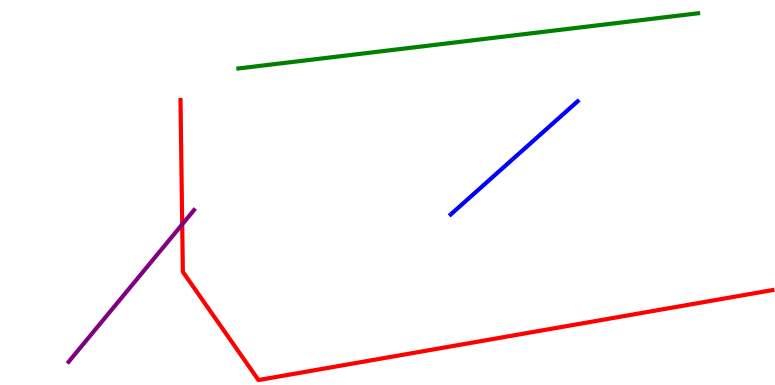[{'lines': ['blue', 'red'], 'intersections': []}, {'lines': ['green', 'red'], 'intersections': []}, {'lines': ['purple', 'red'], 'intersections': [{'x': 2.35, 'y': 4.17}]}, {'lines': ['blue', 'green'], 'intersections': []}, {'lines': ['blue', 'purple'], 'intersections': []}, {'lines': ['green', 'purple'], 'intersections': []}]